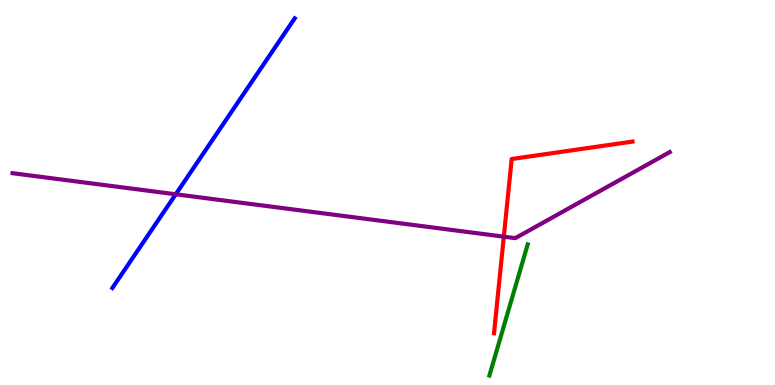[{'lines': ['blue', 'red'], 'intersections': []}, {'lines': ['green', 'red'], 'intersections': []}, {'lines': ['purple', 'red'], 'intersections': [{'x': 6.5, 'y': 3.85}]}, {'lines': ['blue', 'green'], 'intersections': []}, {'lines': ['blue', 'purple'], 'intersections': [{'x': 2.27, 'y': 4.95}]}, {'lines': ['green', 'purple'], 'intersections': []}]